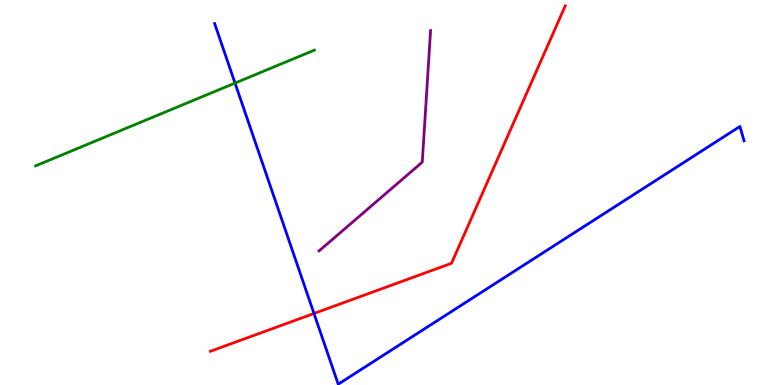[{'lines': ['blue', 'red'], 'intersections': [{'x': 4.05, 'y': 1.86}]}, {'lines': ['green', 'red'], 'intersections': []}, {'lines': ['purple', 'red'], 'intersections': []}, {'lines': ['blue', 'green'], 'intersections': [{'x': 3.03, 'y': 7.84}]}, {'lines': ['blue', 'purple'], 'intersections': []}, {'lines': ['green', 'purple'], 'intersections': []}]